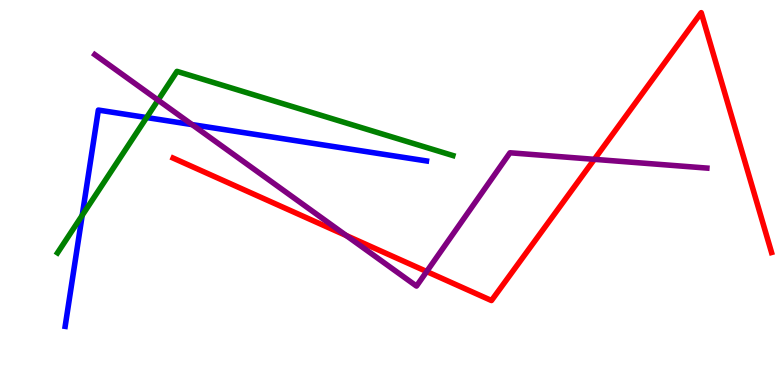[{'lines': ['blue', 'red'], 'intersections': []}, {'lines': ['green', 'red'], 'intersections': []}, {'lines': ['purple', 'red'], 'intersections': [{'x': 4.47, 'y': 3.88}, {'x': 5.51, 'y': 2.95}, {'x': 7.67, 'y': 5.86}]}, {'lines': ['blue', 'green'], 'intersections': [{'x': 1.06, 'y': 4.41}, {'x': 1.89, 'y': 6.95}]}, {'lines': ['blue', 'purple'], 'intersections': [{'x': 2.48, 'y': 6.76}]}, {'lines': ['green', 'purple'], 'intersections': [{'x': 2.04, 'y': 7.4}]}]